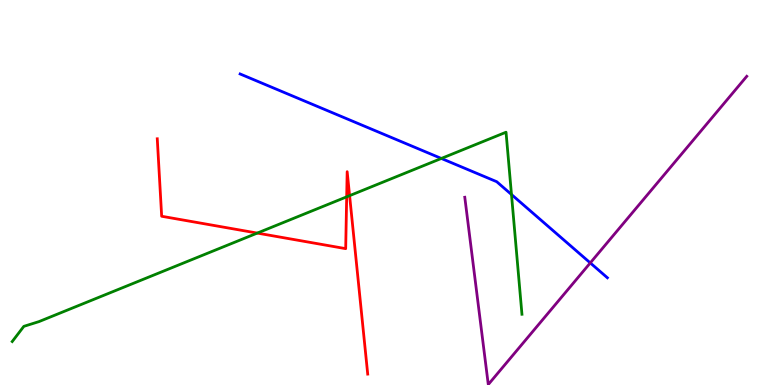[{'lines': ['blue', 'red'], 'intersections': []}, {'lines': ['green', 'red'], 'intersections': [{'x': 3.32, 'y': 3.95}, {'x': 4.47, 'y': 4.89}, {'x': 4.51, 'y': 4.92}]}, {'lines': ['purple', 'red'], 'intersections': []}, {'lines': ['blue', 'green'], 'intersections': [{'x': 5.69, 'y': 5.88}, {'x': 6.6, 'y': 4.95}]}, {'lines': ['blue', 'purple'], 'intersections': [{'x': 7.62, 'y': 3.17}]}, {'lines': ['green', 'purple'], 'intersections': []}]